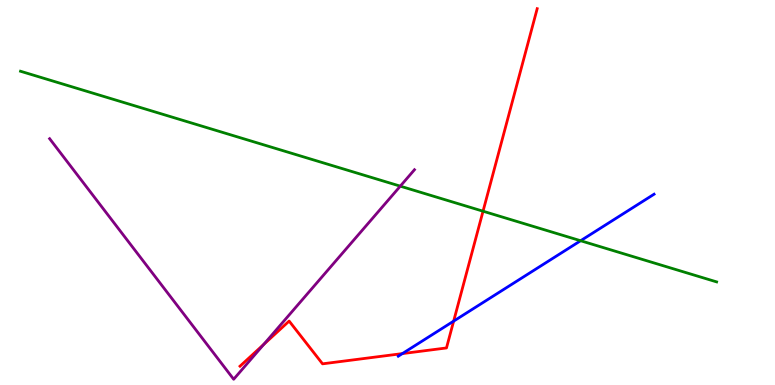[{'lines': ['blue', 'red'], 'intersections': [{'x': 5.19, 'y': 0.816}, {'x': 5.85, 'y': 1.66}]}, {'lines': ['green', 'red'], 'intersections': [{'x': 6.23, 'y': 4.51}]}, {'lines': ['purple', 'red'], 'intersections': [{'x': 3.4, 'y': 1.05}]}, {'lines': ['blue', 'green'], 'intersections': [{'x': 7.49, 'y': 3.75}]}, {'lines': ['blue', 'purple'], 'intersections': []}, {'lines': ['green', 'purple'], 'intersections': [{'x': 5.16, 'y': 5.16}]}]